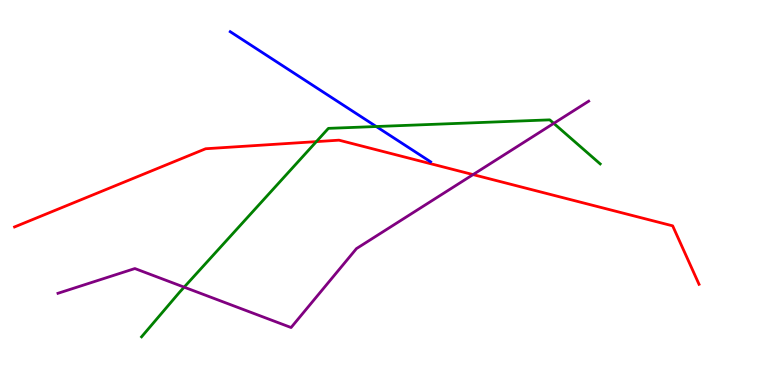[{'lines': ['blue', 'red'], 'intersections': []}, {'lines': ['green', 'red'], 'intersections': [{'x': 4.08, 'y': 6.32}]}, {'lines': ['purple', 'red'], 'intersections': [{'x': 6.1, 'y': 5.47}]}, {'lines': ['blue', 'green'], 'intersections': [{'x': 4.85, 'y': 6.71}]}, {'lines': ['blue', 'purple'], 'intersections': []}, {'lines': ['green', 'purple'], 'intersections': [{'x': 2.38, 'y': 2.54}, {'x': 7.15, 'y': 6.8}]}]